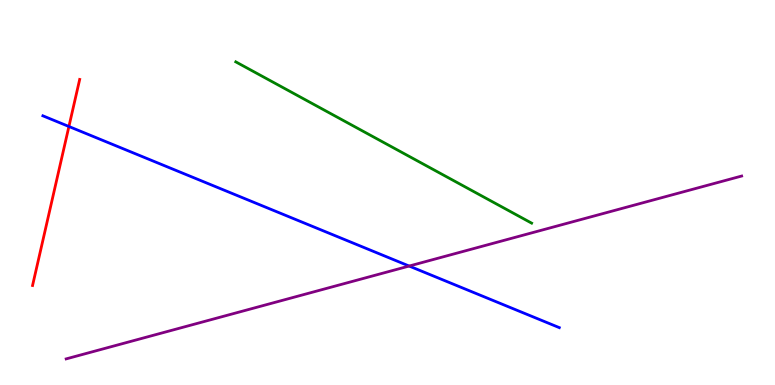[{'lines': ['blue', 'red'], 'intersections': [{'x': 0.889, 'y': 6.71}]}, {'lines': ['green', 'red'], 'intersections': []}, {'lines': ['purple', 'red'], 'intersections': []}, {'lines': ['blue', 'green'], 'intersections': []}, {'lines': ['blue', 'purple'], 'intersections': [{'x': 5.28, 'y': 3.09}]}, {'lines': ['green', 'purple'], 'intersections': []}]